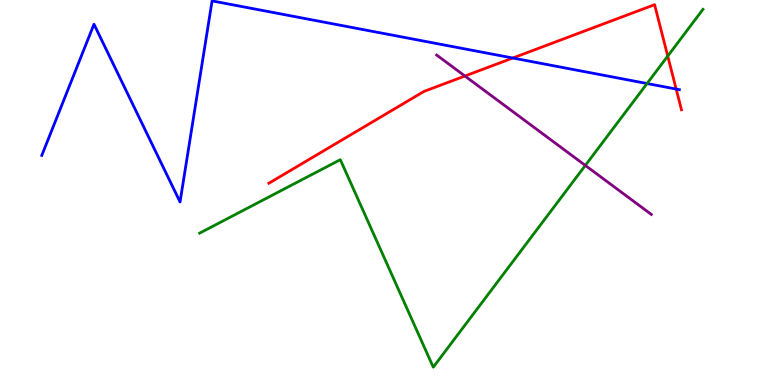[{'lines': ['blue', 'red'], 'intersections': [{'x': 6.62, 'y': 8.49}, {'x': 8.72, 'y': 7.69}]}, {'lines': ['green', 'red'], 'intersections': [{'x': 8.62, 'y': 8.54}]}, {'lines': ['purple', 'red'], 'intersections': [{'x': 6.0, 'y': 8.03}]}, {'lines': ['blue', 'green'], 'intersections': [{'x': 8.35, 'y': 7.83}]}, {'lines': ['blue', 'purple'], 'intersections': []}, {'lines': ['green', 'purple'], 'intersections': [{'x': 7.55, 'y': 5.7}]}]